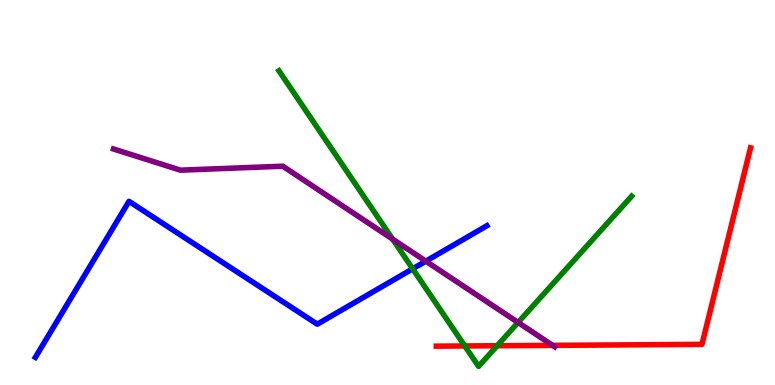[{'lines': ['blue', 'red'], 'intersections': []}, {'lines': ['green', 'red'], 'intersections': [{'x': 6.0, 'y': 1.01}, {'x': 6.41, 'y': 1.02}]}, {'lines': ['purple', 'red'], 'intersections': [{'x': 7.13, 'y': 1.03}]}, {'lines': ['blue', 'green'], 'intersections': [{'x': 5.32, 'y': 3.02}]}, {'lines': ['blue', 'purple'], 'intersections': [{'x': 5.49, 'y': 3.22}]}, {'lines': ['green', 'purple'], 'intersections': [{'x': 5.07, 'y': 3.79}, {'x': 6.69, 'y': 1.62}]}]